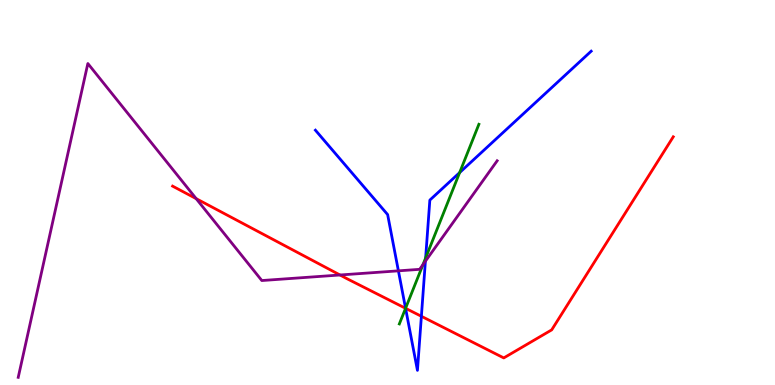[{'lines': ['blue', 'red'], 'intersections': [{'x': 5.23, 'y': 1.99}, {'x': 5.44, 'y': 1.78}]}, {'lines': ['green', 'red'], 'intersections': [{'x': 5.23, 'y': 1.99}]}, {'lines': ['purple', 'red'], 'intersections': [{'x': 2.53, 'y': 4.84}, {'x': 4.39, 'y': 2.86}]}, {'lines': ['blue', 'green'], 'intersections': [{'x': 5.23, 'y': 1.99}, {'x': 5.49, 'y': 3.3}, {'x': 5.93, 'y': 5.52}]}, {'lines': ['blue', 'purple'], 'intersections': [{'x': 5.14, 'y': 2.97}, {'x': 5.49, 'y': 3.21}]}, {'lines': ['green', 'purple'], 'intersections': [{'x': 5.46, 'y': 3.13}]}]